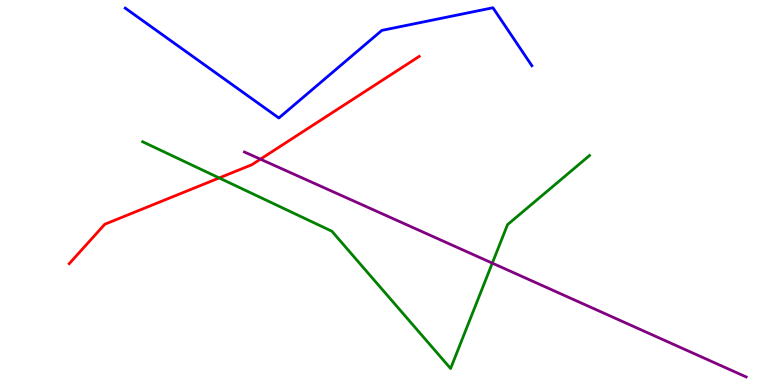[{'lines': ['blue', 'red'], 'intersections': []}, {'lines': ['green', 'red'], 'intersections': [{'x': 2.83, 'y': 5.38}]}, {'lines': ['purple', 'red'], 'intersections': [{'x': 3.36, 'y': 5.87}]}, {'lines': ['blue', 'green'], 'intersections': []}, {'lines': ['blue', 'purple'], 'intersections': []}, {'lines': ['green', 'purple'], 'intersections': [{'x': 6.35, 'y': 3.17}]}]